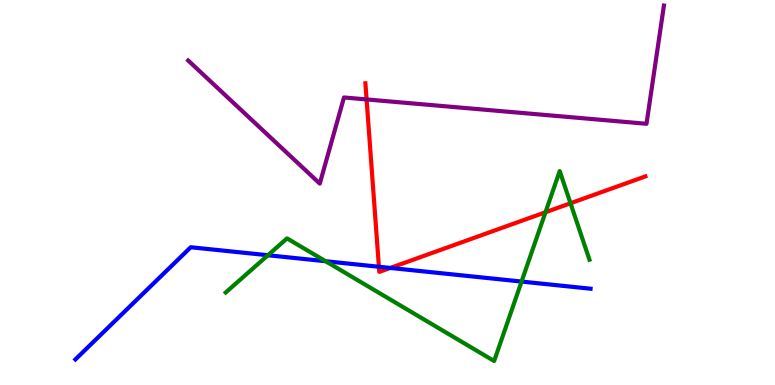[{'lines': ['blue', 'red'], 'intersections': [{'x': 4.89, 'y': 3.07}, {'x': 5.04, 'y': 3.04}]}, {'lines': ['green', 'red'], 'intersections': [{'x': 7.04, 'y': 4.49}, {'x': 7.36, 'y': 4.72}]}, {'lines': ['purple', 'red'], 'intersections': [{'x': 4.73, 'y': 7.42}]}, {'lines': ['blue', 'green'], 'intersections': [{'x': 3.46, 'y': 3.37}, {'x': 4.2, 'y': 3.21}, {'x': 6.73, 'y': 2.69}]}, {'lines': ['blue', 'purple'], 'intersections': []}, {'lines': ['green', 'purple'], 'intersections': []}]